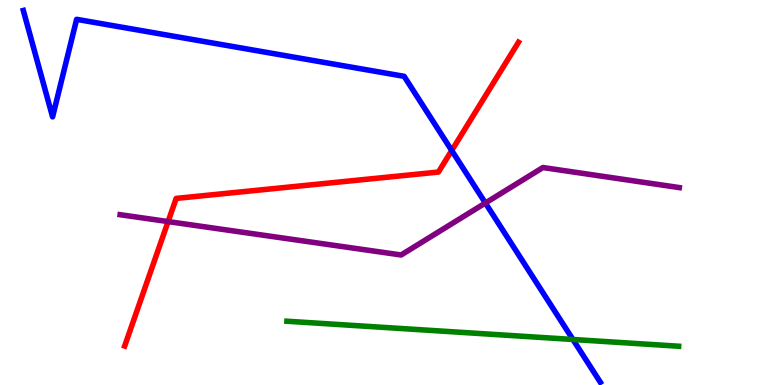[{'lines': ['blue', 'red'], 'intersections': [{'x': 5.83, 'y': 6.09}]}, {'lines': ['green', 'red'], 'intersections': []}, {'lines': ['purple', 'red'], 'intersections': [{'x': 2.17, 'y': 4.24}]}, {'lines': ['blue', 'green'], 'intersections': [{'x': 7.39, 'y': 1.18}]}, {'lines': ['blue', 'purple'], 'intersections': [{'x': 6.26, 'y': 4.73}]}, {'lines': ['green', 'purple'], 'intersections': []}]